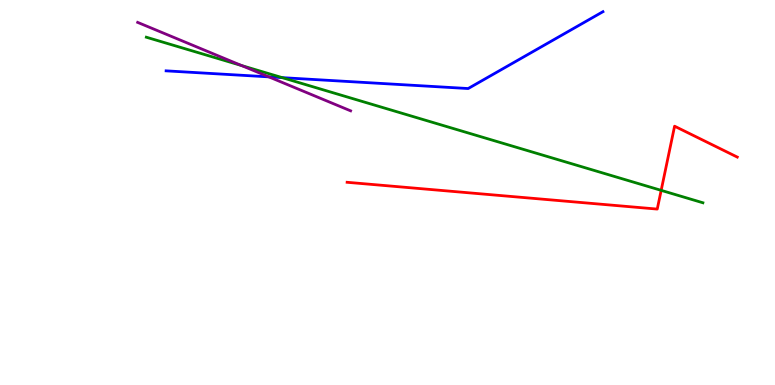[{'lines': ['blue', 'red'], 'intersections': []}, {'lines': ['green', 'red'], 'intersections': [{'x': 8.53, 'y': 5.06}]}, {'lines': ['purple', 'red'], 'intersections': []}, {'lines': ['blue', 'green'], 'intersections': [{'x': 3.64, 'y': 7.98}]}, {'lines': ['blue', 'purple'], 'intersections': [{'x': 3.47, 'y': 8.0}]}, {'lines': ['green', 'purple'], 'intersections': [{'x': 3.12, 'y': 8.3}]}]